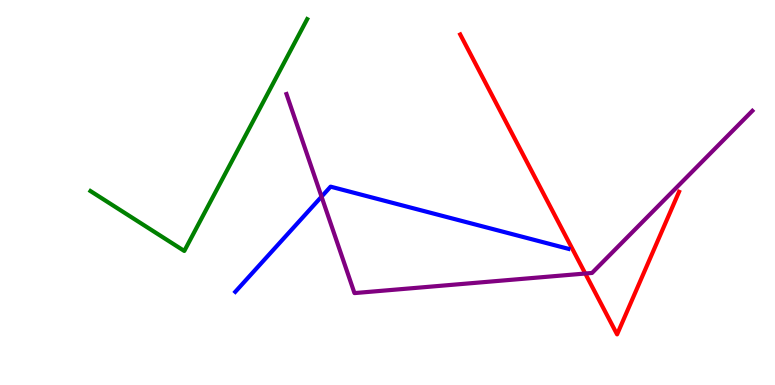[{'lines': ['blue', 'red'], 'intersections': []}, {'lines': ['green', 'red'], 'intersections': []}, {'lines': ['purple', 'red'], 'intersections': [{'x': 7.55, 'y': 2.9}]}, {'lines': ['blue', 'green'], 'intersections': []}, {'lines': ['blue', 'purple'], 'intersections': [{'x': 4.15, 'y': 4.89}]}, {'lines': ['green', 'purple'], 'intersections': []}]